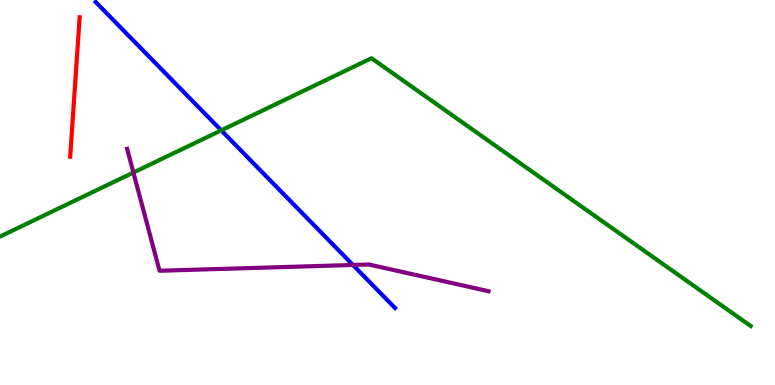[{'lines': ['blue', 'red'], 'intersections': []}, {'lines': ['green', 'red'], 'intersections': []}, {'lines': ['purple', 'red'], 'intersections': []}, {'lines': ['blue', 'green'], 'intersections': [{'x': 2.85, 'y': 6.61}]}, {'lines': ['blue', 'purple'], 'intersections': [{'x': 4.55, 'y': 3.12}]}, {'lines': ['green', 'purple'], 'intersections': [{'x': 1.72, 'y': 5.52}]}]